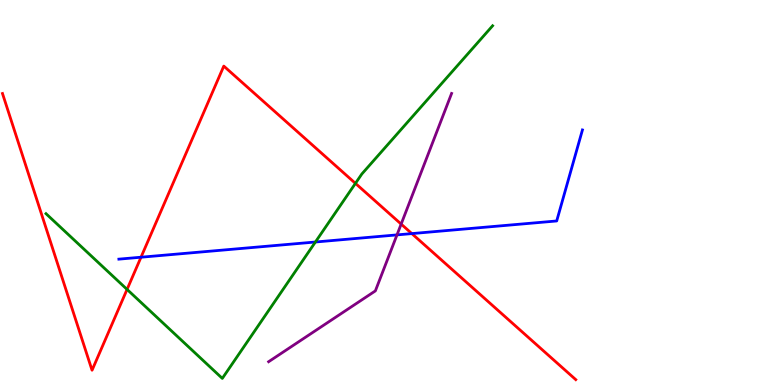[{'lines': ['blue', 'red'], 'intersections': [{'x': 1.82, 'y': 3.32}, {'x': 5.31, 'y': 3.93}]}, {'lines': ['green', 'red'], 'intersections': [{'x': 1.64, 'y': 2.48}, {'x': 4.59, 'y': 5.24}]}, {'lines': ['purple', 'red'], 'intersections': [{'x': 5.18, 'y': 4.18}]}, {'lines': ['blue', 'green'], 'intersections': [{'x': 4.07, 'y': 3.71}]}, {'lines': ['blue', 'purple'], 'intersections': [{'x': 5.12, 'y': 3.9}]}, {'lines': ['green', 'purple'], 'intersections': []}]